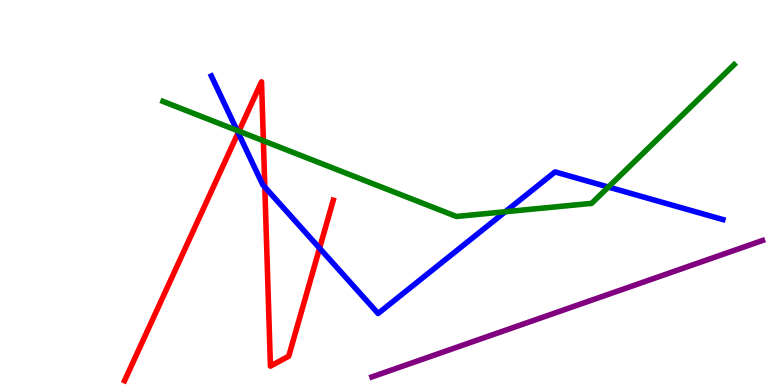[{'lines': ['blue', 'red'], 'intersections': [{'x': 3.07, 'y': 6.55}, {'x': 3.42, 'y': 5.14}, {'x': 4.12, 'y': 3.55}]}, {'lines': ['green', 'red'], 'intersections': [{'x': 3.08, 'y': 6.59}, {'x': 3.4, 'y': 6.34}]}, {'lines': ['purple', 'red'], 'intersections': []}, {'lines': ['blue', 'green'], 'intersections': [{'x': 3.06, 'y': 6.61}, {'x': 6.52, 'y': 4.5}, {'x': 7.85, 'y': 5.14}]}, {'lines': ['blue', 'purple'], 'intersections': []}, {'lines': ['green', 'purple'], 'intersections': []}]